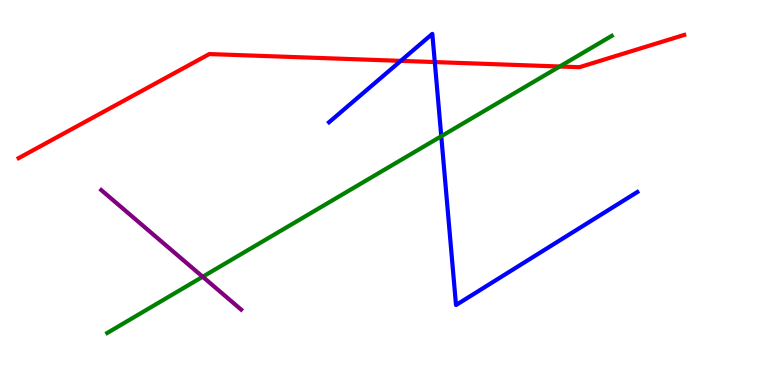[{'lines': ['blue', 'red'], 'intersections': [{'x': 5.17, 'y': 8.42}, {'x': 5.61, 'y': 8.39}]}, {'lines': ['green', 'red'], 'intersections': [{'x': 7.22, 'y': 8.27}]}, {'lines': ['purple', 'red'], 'intersections': []}, {'lines': ['blue', 'green'], 'intersections': [{'x': 5.69, 'y': 6.46}]}, {'lines': ['blue', 'purple'], 'intersections': []}, {'lines': ['green', 'purple'], 'intersections': [{'x': 2.62, 'y': 2.81}]}]